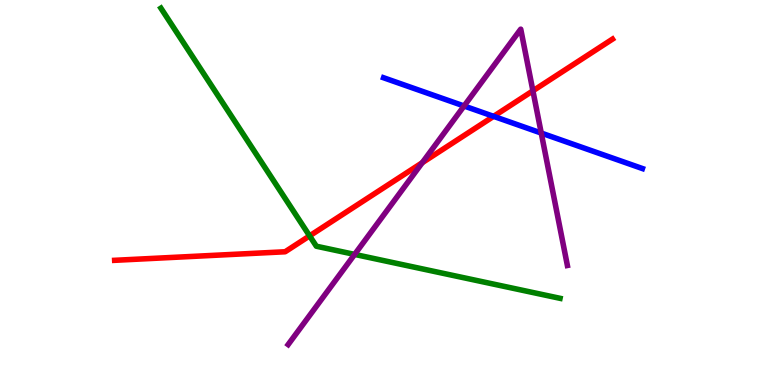[{'lines': ['blue', 'red'], 'intersections': [{'x': 6.37, 'y': 6.98}]}, {'lines': ['green', 'red'], 'intersections': [{'x': 3.99, 'y': 3.87}]}, {'lines': ['purple', 'red'], 'intersections': [{'x': 5.45, 'y': 5.77}, {'x': 6.88, 'y': 7.64}]}, {'lines': ['blue', 'green'], 'intersections': []}, {'lines': ['blue', 'purple'], 'intersections': [{'x': 5.99, 'y': 7.25}, {'x': 6.98, 'y': 6.54}]}, {'lines': ['green', 'purple'], 'intersections': [{'x': 4.58, 'y': 3.39}]}]